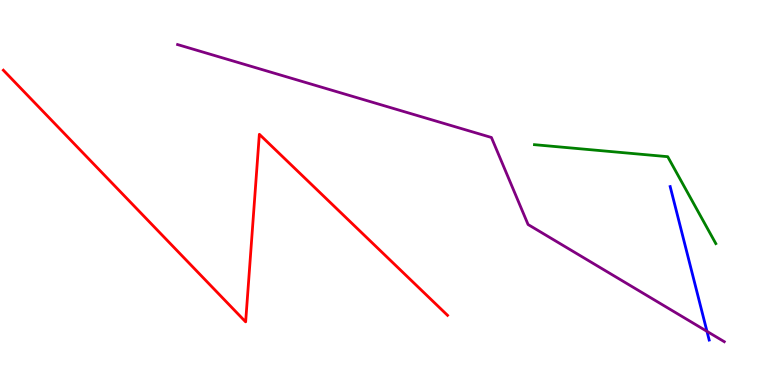[{'lines': ['blue', 'red'], 'intersections': []}, {'lines': ['green', 'red'], 'intersections': []}, {'lines': ['purple', 'red'], 'intersections': []}, {'lines': ['blue', 'green'], 'intersections': []}, {'lines': ['blue', 'purple'], 'intersections': [{'x': 9.12, 'y': 1.39}]}, {'lines': ['green', 'purple'], 'intersections': []}]